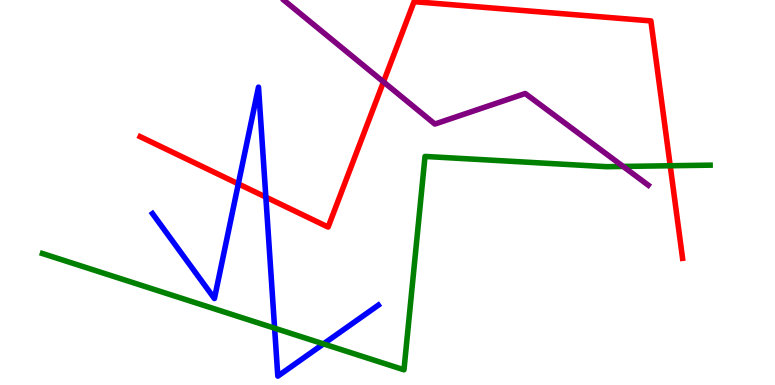[{'lines': ['blue', 'red'], 'intersections': [{'x': 3.08, 'y': 5.22}, {'x': 3.43, 'y': 4.88}]}, {'lines': ['green', 'red'], 'intersections': [{'x': 8.65, 'y': 5.69}]}, {'lines': ['purple', 'red'], 'intersections': [{'x': 4.95, 'y': 7.87}]}, {'lines': ['blue', 'green'], 'intersections': [{'x': 3.54, 'y': 1.48}, {'x': 4.17, 'y': 1.07}]}, {'lines': ['blue', 'purple'], 'intersections': []}, {'lines': ['green', 'purple'], 'intersections': [{'x': 8.04, 'y': 5.68}]}]